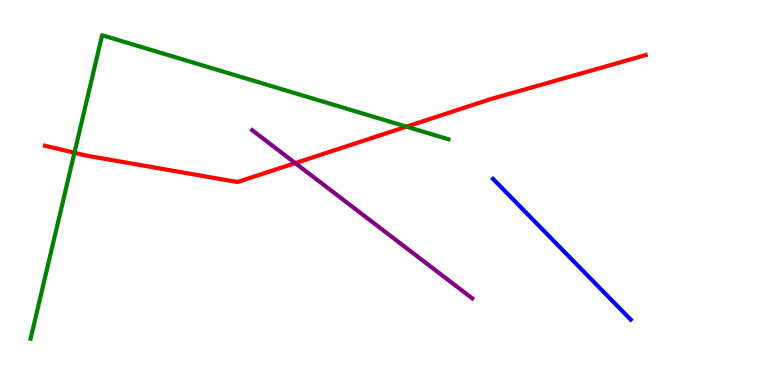[{'lines': ['blue', 'red'], 'intersections': []}, {'lines': ['green', 'red'], 'intersections': [{'x': 0.96, 'y': 6.03}, {'x': 5.25, 'y': 6.71}]}, {'lines': ['purple', 'red'], 'intersections': [{'x': 3.81, 'y': 5.76}]}, {'lines': ['blue', 'green'], 'intersections': []}, {'lines': ['blue', 'purple'], 'intersections': []}, {'lines': ['green', 'purple'], 'intersections': []}]